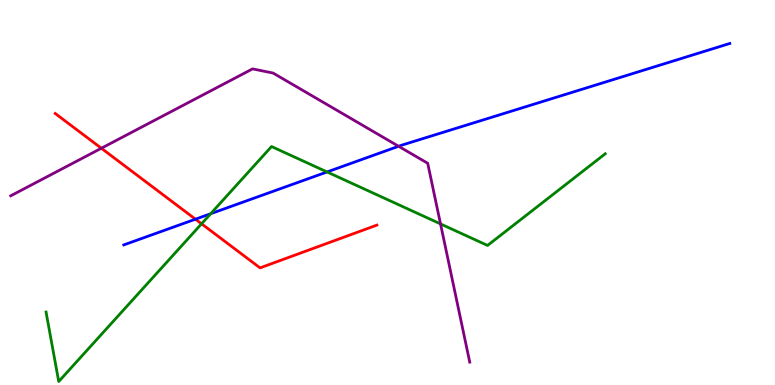[{'lines': ['blue', 'red'], 'intersections': [{'x': 2.52, 'y': 4.31}]}, {'lines': ['green', 'red'], 'intersections': [{'x': 2.6, 'y': 4.19}]}, {'lines': ['purple', 'red'], 'intersections': [{'x': 1.31, 'y': 6.15}]}, {'lines': ['blue', 'green'], 'intersections': [{'x': 2.72, 'y': 4.45}, {'x': 4.22, 'y': 5.53}]}, {'lines': ['blue', 'purple'], 'intersections': [{'x': 5.14, 'y': 6.2}]}, {'lines': ['green', 'purple'], 'intersections': [{'x': 5.68, 'y': 4.18}]}]